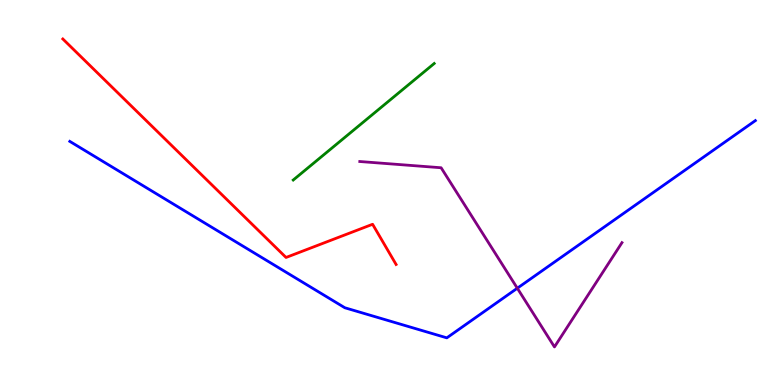[{'lines': ['blue', 'red'], 'intersections': []}, {'lines': ['green', 'red'], 'intersections': []}, {'lines': ['purple', 'red'], 'intersections': []}, {'lines': ['blue', 'green'], 'intersections': []}, {'lines': ['blue', 'purple'], 'intersections': [{'x': 6.68, 'y': 2.51}]}, {'lines': ['green', 'purple'], 'intersections': []}]